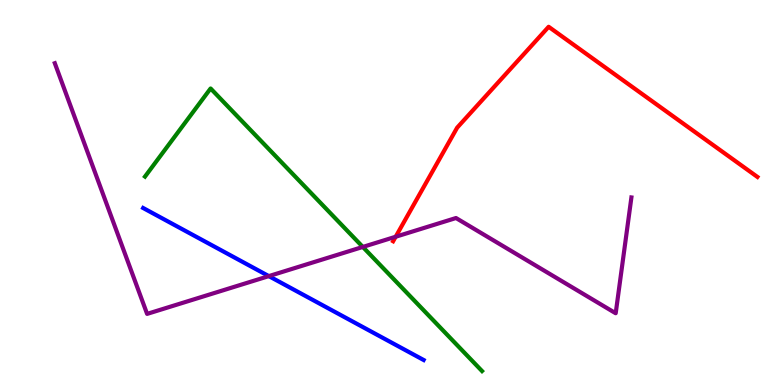[{'lines': ['blue', 'red'], 'intersections': []}, {'lines': ['green', 'red'], 'intersections': []}, {'lines': ['purple', 'red'], 'intersections': [{'x': 5.11, 'y': 3.85}]}, {'lines': ['blue', 'green'], 'intersections': []}, {'lines': ['blue', 'purple'], 'intersections': [{'x': 3.47, 'y': 2.83}]}, {'lines': ['green', 'purple'], 'intersections': [{'x': 4.68, 'y': 3.59}]}]